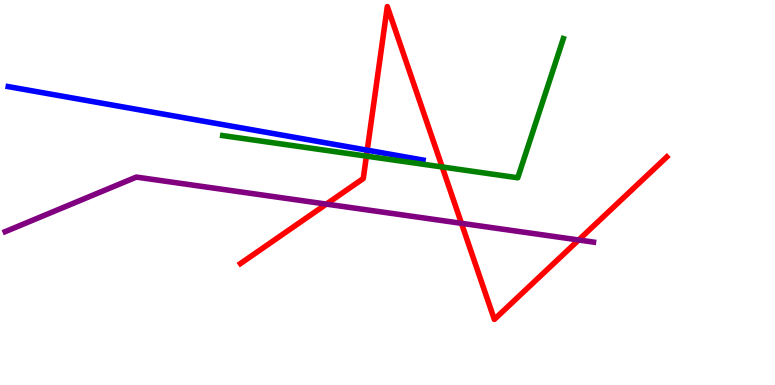[{'lines': ['blue', 'red'], 'intersections': [{'x': 4.74, 'y': 6.1}]}, {'lines': ['green', 'red'], 'intersections': [{'x': 4.73, 'y': 5.94}, {'x': 5.71, 'y': 5.66}]}, {'lines': ['purple', 'red'], 'intersections': [{'x': 4.21, 'y': 4.7}, {'x': 5.95, 'y': 4.2}, {'x': 7.47, 'y': 3.77}]}, {'lines': ['blue', 'green'], 'intersections': []}, {'lines': ['blue', 'purple'], 'intersections': []}, {'lines': ['green', 'purple'], 'intersections': []}]